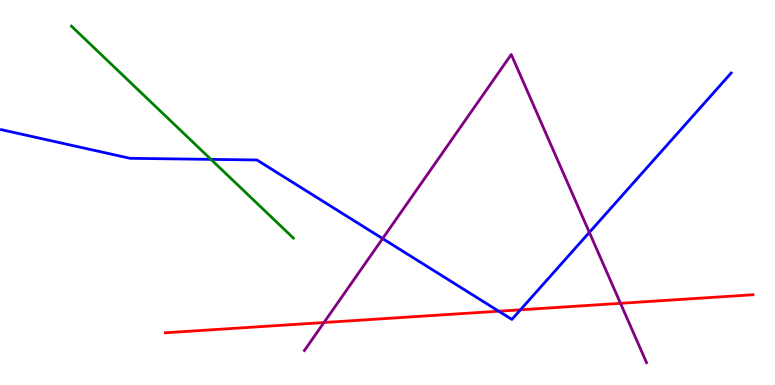[{'lines': ['blue', 'red'], 'intersections': [{'x': 6.44, 'y': 1.92}, {'x': 6.72, 'y': 1.95}]}, {'lines': ['green', 'red'], 'intersections': []}, {'lines': ['purple', 'red'], 'intersections': [{'x': 4.18, 'y': 1.62}, {'x': 8.01, 'y': 2.12}]}, {'lines': ['blue', 'green'], 'intersections': [{'x': 2.72, 'y': 5.86}]}, {'lines': ['blue', 'purple'], 'intersections': [{'x': 4.94, 'y': 3.8}, {'x': 7.6, 'y': 3.96}]}, {'lines': ['green', 'purple'], 'intersections': []}]